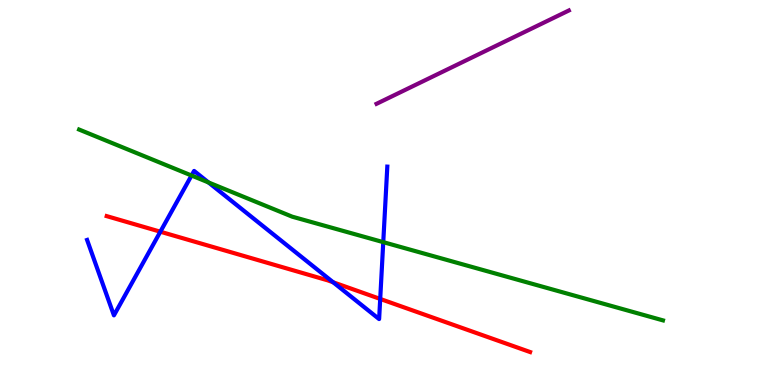[{'lines': ['blue', 'red'], 'intersections': [{'x': 2.07, 'y': 3.98}, {'x': 4.3, 'y': 2.67}, {'x': 4.91, 'y': 2.24}]}, {'lines': ['green', 'red'], 'intersections': []}, {'lines': ['purple', 'red'], 'intersections': []}, {'lines': ['blue', 'green'], 'intersections': [{'x': 2.47, 'y': 5.44}, {'x': 2.69, 'y': 5.26}, {'x': 4.95, 'y': 3.71}]}, {'lines': ['blue', 'purple'], 'intersections': []}, {'lines': ['green', 'purple'], 'intersections': []}]